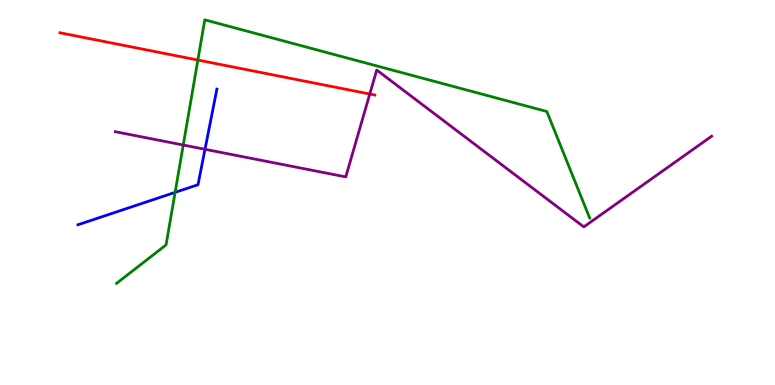[{'lines': ['blue', 'red'], 'intersections': []}, {'lines': ['green', 'red'], 'intersections': [{'x': 2.55, 'y': 8.44}]}, {'lines': ['purple', 'red'], 'intersections': [{'x': 4.77, 'y': 7.56}]}, {'lines': ['blue', 'green'], 'intersections': [{'x': 2.26, 'y': 5.0}]}, {'lines': ['blue', 'purple'], 'intersections': [{'x': 2.65, 'y': 6.12}]}, {'lines': ['green', 'purple'], 'intersections': [{'x': 2.36, 'y': 6.23}]}]